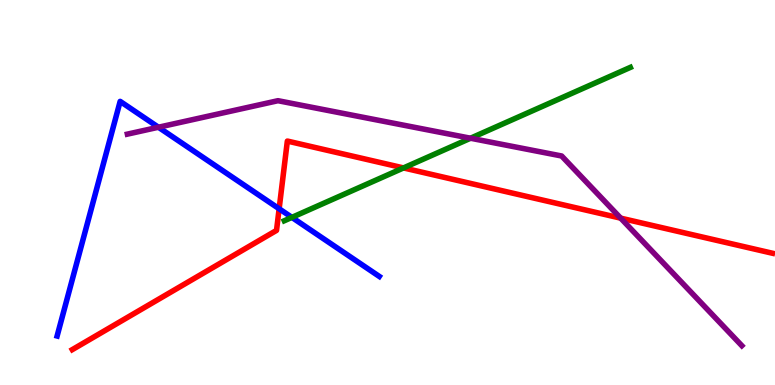[{'lines': ['blue', 'red'], 'intersections': [{'x': 3.6, 'y': 4.58}]}, {'lines': ['green', 'red'], 'intersections': [{'x': 5.21, 'y': 5.64}]}, {'lines': ['purple', 'red'], 'intersections': [{'x': 8.01, 'y': 4.33}]}, {'lines': ['blue', 'green'], 'intersections': [{'x': 3.77, 'y': 4.35}]}, {'lines': ['blue', 'purple'], 'intersections': [{'x': 2.04, 'y': 6.7}]}, {'lines': ['green', 'purple'], 'intersections': [{'x': 6.07, 'y': 6.41}]}]